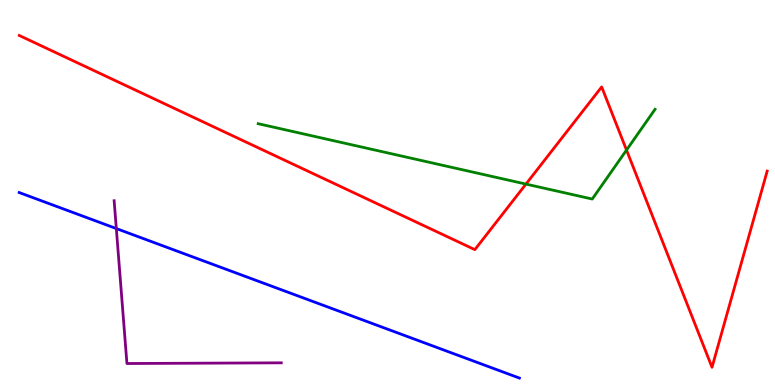[{'lines': ['blue', 'red'], 'intersections': []}, {'lines': ['green', 'red'], 'intersections': [{'x': 6.79, 'y': 5.22}, {'x': 8.08, 'y': 6.1}]}, {'lines': ['purple', 'red'], 'intersections': []}, {'lines': ['blue', 'green'], 'intersections': []}, {'lines': ['blue', 'purple'], 'intersections': [{'x': 1.5, 'y': 4.06}]}, {'lines': ['green', 'purple'], 'intersections': []}]